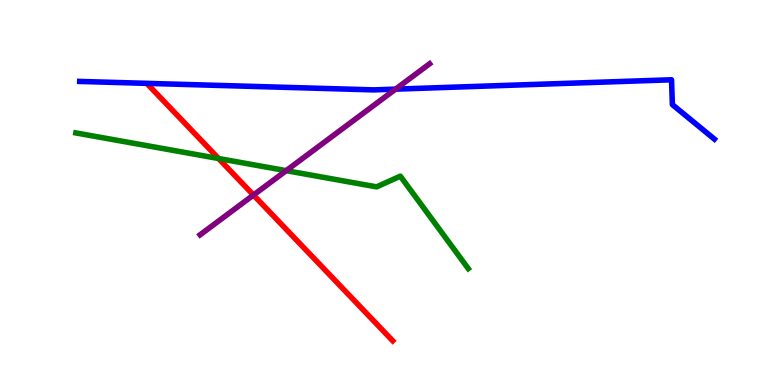[{'lines': ['blue', 'red'], 'intersections': []}, {'lines': ['green', 'red'], 'intersections': [{'x': 2.82, 'y': 5.88}]}, {'lines': ['purple', 'red'], 'intersections': [{'x': 3.27, 'y': 4.93}]}, {'lines': ['blue', 'green'], 'intersections': []}, {'lines': ['blue', 'purple'], 'intersections': [{'x': 5.1, 'y': 7.68}]}, {'lines': ['green', 'purple'], 'intersections': [{'x': 3.69, 'y': 5.57}]}]